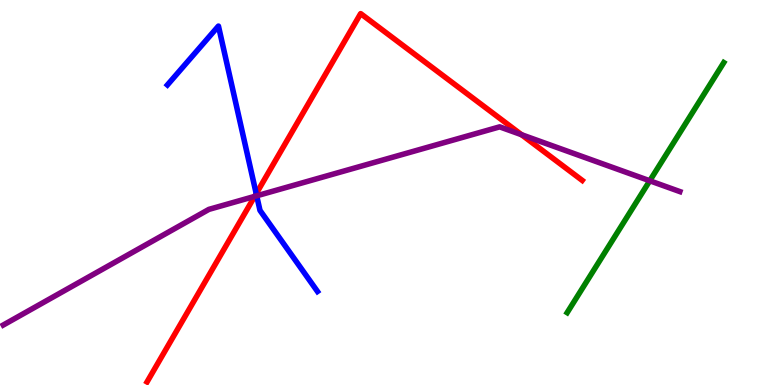[{'lines': ['blue', 'red'], 'intersections': [{'x': 3.31, 'y': 4.97}]}, {'lines': ['green', 'red'], 'intersections': []}, {'lines': ['purple', 'red'], 'intersections': [{'x': 3.29, 'y': 4.9}, {'x': 6.73, 'y': 6.5}]}, {'lines': ['blue', 'green'], 'intersections': []}, {'lines': ['blue', 'purple'], 'intersections': [{'x': 3.31, 'y': 4.91}]}, {'lines': ['green', 'purple'], 'intersections': [{'x': 8.38, 'y': 5.3}]}]